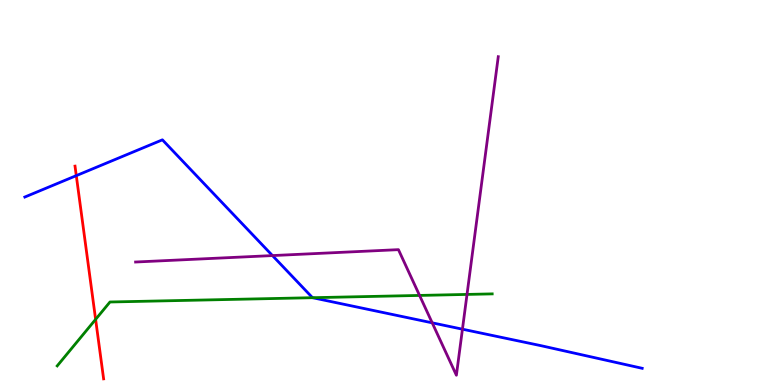[{'lines': ['blue', 'red'], 'intersections': [{'x': 0.984, 'y': 5.44}]}, {'lines': ['green', 'red'], 'intersections': [{'x': 1.23, 'y': 1.7}]}, {'lines': ['purple', 'red'], 'intersections': []}, {'lines': ['blue', 'green'], 'intersections': [{'x': 4.03, 'y': 2.27}]}, {'lines': ['blue', 'purple'], 'intersections': [{'x': 3.52, 'y': 3.36}, {'x': 5.58, 'y': 1.61}, {'x': 5.97, 'y': 1.45}]}, {'lines': ['green', 'purple'], 'intersections': [{'x': 5.41, 'y': 2.33}, {'x': 6.03, 'y': 2.35}]}]